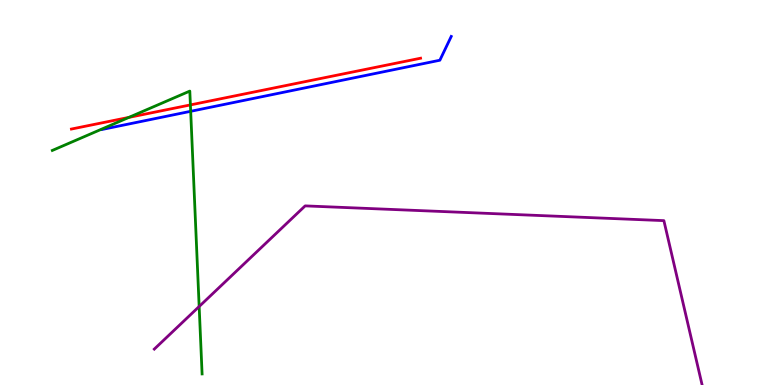[{'lines': ['blue', 'red'], 'intersections': []}, {'lines': ['green', 'red'], 'intersections': [{'x': 1.66, 'y': 6.95}, {'x': 2.46, 'y': 7.27}]}, {'lines': ['purple', 'red'], 'intersections': []}, {'lines': ['blue', 'green'], 'intersections': [{'x': 2.46, 'y': 7.11}]}, {'lines': ['blue', 'purple'], 'intersections': []}, {'lines': ['green', 'purple'], 'intersections': [{'x': 2.57, 'y': 2.04}]}]